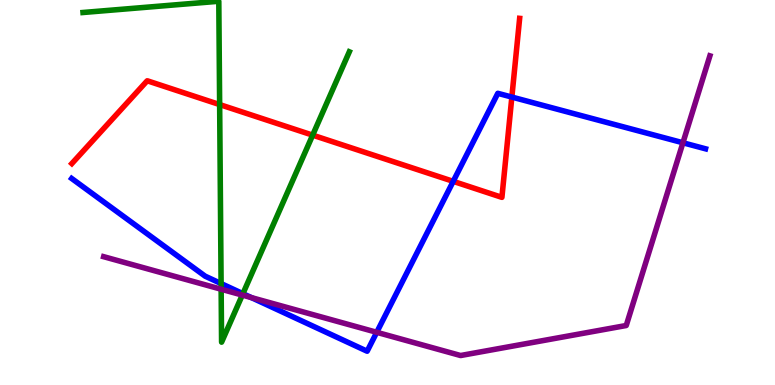[{'lines': ['blue', 'red'], 'intersections': [{'x': 5.85, 'y': 5.29}, {'x': 6.6, 'y': 7.48}]}, {'lines': ['green', 'red'], 'intersections': [{'x': 2.83, 'y': 7.28}, {'x': 4.03, 'y': 6.49}]}, {'lines': ['purple', 'red'], 'intersections': []}, {'lines': ['blue', 'green'], 'intersections': [{'x': 2.85, 'y': 2.63}, {'x': 3.13, 'y': 2.37}]}, {'lines': ['blue', 'purple'], 'intersections': [{'x': 3.24, 'y': 2.27}, {'x': 4.86, 'y': 1.37}, {'x': 8.81, 'y': 6.29}]}, {'lines': ['green', 'purple'], 'intersections': [{'x': 2.85, 'y': 2.49}, {'x': 3.13, 'y': 2.34}]}]